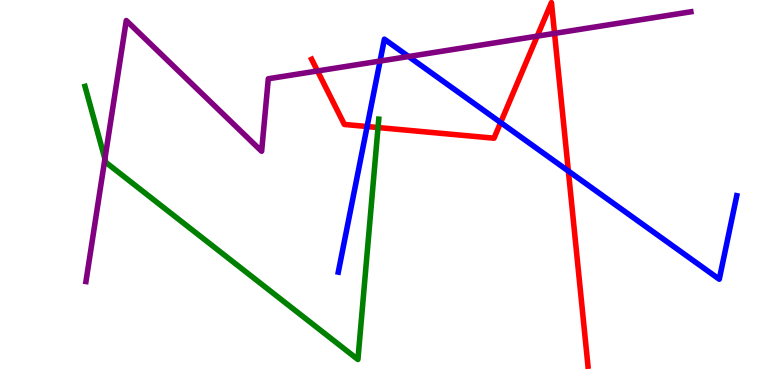[{'lines': ['blue', 'red'], 'intersections': [{'x': 4.74, 'y': 6.71}, {'x': 6.46, 'y': 6.82}, {'x': 7.33, 'y': 5.56}]}, {'lines': ['green', 'red'], 'intersections': [{'x': 4.88, 'y': 6.69}]}, {'lines': ['purple', 'red'], 'intersections': [{'x': 4.1, 'y': 8.16}, {'x': 6.93, 'y': 9.06}, {'x': 7.16, 'y': 9.13}]}, {'lines': ['blue', 'green'], 'intersections': []}, {'lines': ['blue', 'purple'], 'intersections': [{'x': 4.9, 'y': 8.41}, {'x': 5.27, 'y': 8.53}]}, {'lines': ['green', 'purple'], 'intersections': [{'x': 1.35, 'y': 5.87}]}]